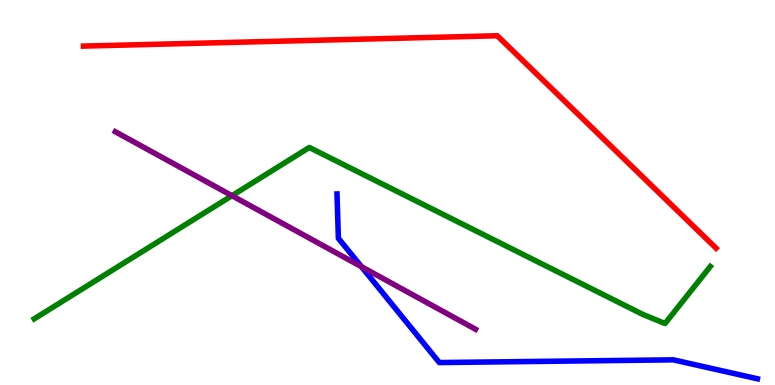[{'lines': ['blue', 'red'], 'intersections': []}, {'lines': ['green', 'red'], 'intersections': []}, {'lines': ['purple', 'red'], 'intersections': []}, {'lines': ['blue', 'green'], 'intersections': []}, {'lines': ['blue', 'purple'], 'intersections': [{'x': 4.66, 'y': 3.07}]}, {'lines': ['green', 'purple'], 'intersections': [{'x': 2.99, 'y': 4.92}]}]